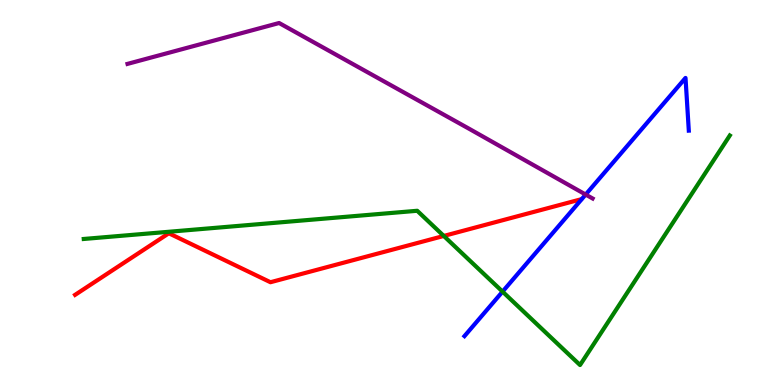[{'lines': ['blue', 'red'], 'intersections': []}, {'lines': ['green', 'red'], 'intersections': [{'x': 5.73, 'y': 3.87}]}, {'lines': ['purple', 'red'], 'intersections': []}, {'lines': ['blue', 'green'], 'intersections': [{'x': 6.48, 'y': 2.43}]}, {'lines': ['blue', 'purple'], 'intersections': [{'x': 7.56, 'y': 4.95}]}, {'lines': ['green', 'purple'], 'intersections': []}]